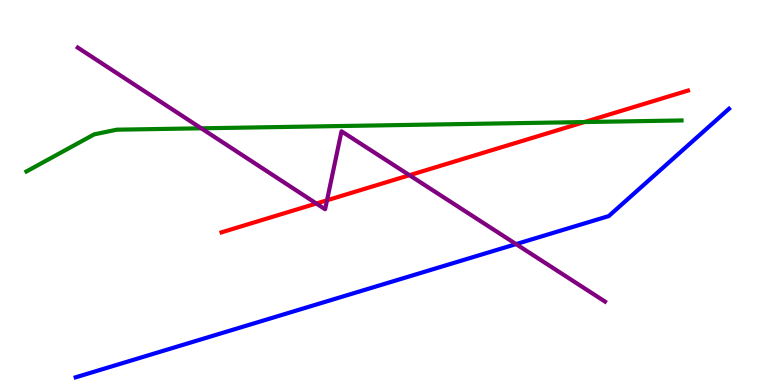[{'lines': ['blue', 'red'], 'intersections': []}, {'lines': ['green', 'red'], 'intersections': [{'x': 7.54, 'y': 6.83}]}, {'lines': ['purple', 'red'], 'intersections': [{'x': 4.08, 'y': 4.71}, {'x': 4.22, 'y': 4.8}, {'x': 5.28, 'y': 5.45}]}, {'lines': ['blue', 'green'], 'intersections': []}, {'lines': ['blue', 'purple'], 'intersections': [{'x': 6.66, 'y': 3.66}]}, {'lines': ['green', 'purple'], 'intersections': [{'x': 2.6, 'y': 6.67}]}]